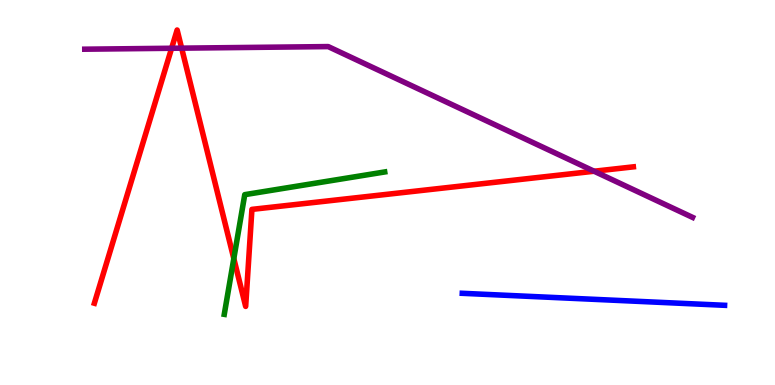[{'lines': ['blue', 'red'], 'intersections': []}, {'lines': ['green', 'red'], 'intersections': [{'x': 3.02, 'y': 3.28}]}, {'lines': ['purple', 'red'], 'intersections': [{'x': 2.21, 'y': 8.75}, {'x': 2.34, 'y': 8.75}, {'x': 7.67, 'y': 5.55}]}, {'lines': ['blue', 'green'], 'intersections': []}, {'lines': ['blue', 'purple'], 'intersections': []}, {'lines': ['green', 'purple'], 'intersections': []}]